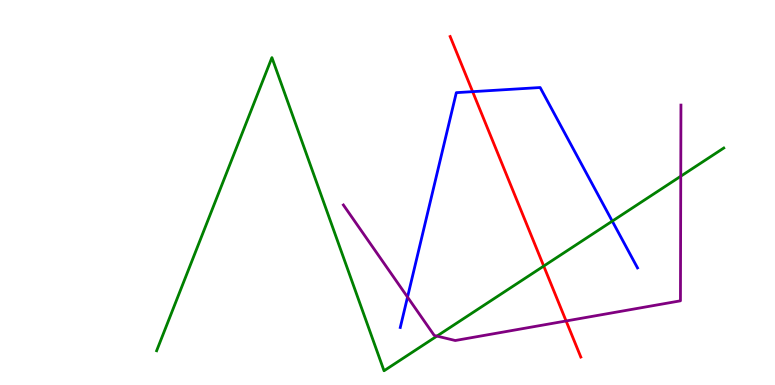[{'lines': ['blue', 'red'], 'intersections': [{'x': 6.1, 'y': 7.62}]}, {'lines': ['green', 'red'], 'intersections': [{'x': 7.02, 'y': 3.09}]}, {'lines': ['purple', 'red'], 'intersections': [{'x': 7.3, 'y': 1.66}]}, {'lines': ['blue', 'green'], 'intersections': [{'x': 7.9, 'y': 4.26}]}, {'lines': ['blue', 'purple'], 'intersections': [{'x': 5.26, 'y': 2.28}]}, {'lines': ['green', 'purple'], 'intersections': [{'x': 5.64, 'y': 1.27}, {'x': 8.78, 'y': 5.42}]}]